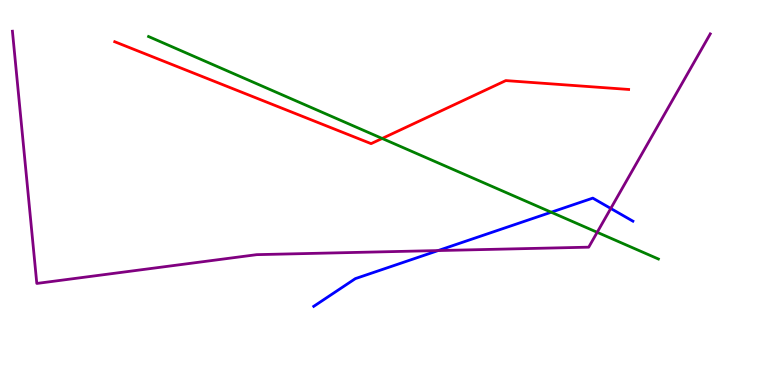[{'lines': ['blue', 'red'], 'intersections': []}, {'lines': ['green', 'red'], 'intersections': [{'x': 4.93, 'y': 6.4}]}, {'lines': ['purple', 'red'], 'intersections': []}, {'lines': ['blue', 'green'], 'intersections': [{'x': 7.11, 'y': 4.49}]}, {'lines': ['blue', 'purple'], 'intersections': [{'x': 5.65, 'y': 3.49}, {'x': 7.88, 'y': 4.59}]}, {'lines': ['green', 'purple'], 'intersections': [{'x': 7.71, 'y': 3.97}]}]